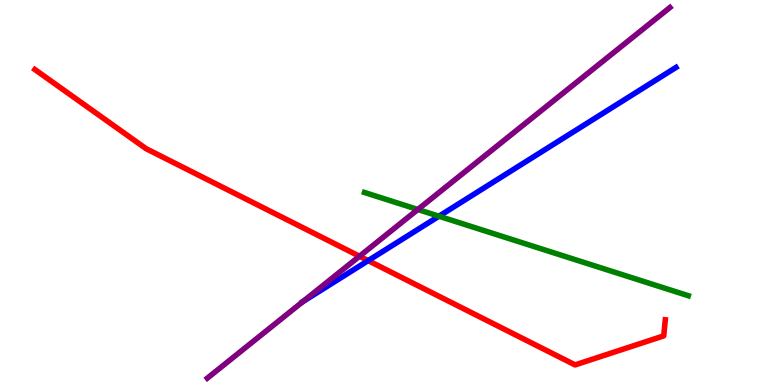[{'lines': ['blue', 'red'], 'intersections': [{'x': 4.75, 'y': 3.23}]}, {'lines': ['green', 'red'], 'intersections': []}, {'lines': ['purple', 'red'], 'intersections': [{'x': 4.64, 'y': 3.34}]}, {'lines': ['blue', 'green'], 'intersections': [{'x': 5.66, 'y': 4.38}]}, {'lines': ['blue', 'purple'], 'intersections': [{'x': 3.91, 'y': 2.17}]}, {'lines': ['green', 'purple'], 'intersections': [{'x': 5.39, 'y': 4.56}]}]